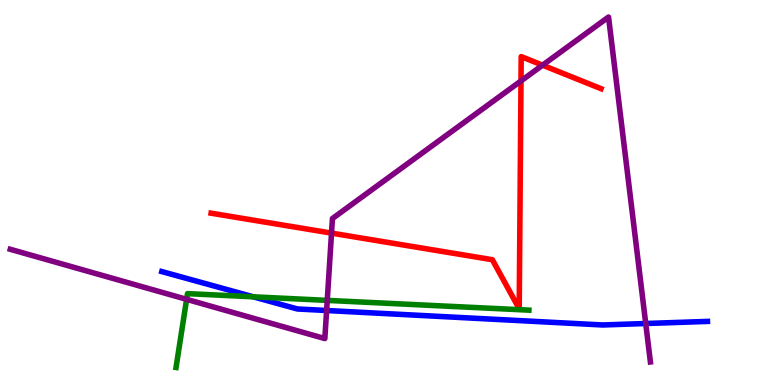[{'lines': ['blue', 'red'], 'intersections': []}, {'lines': ['green', 'red'], 'intersections': []}, {'lines': ['purple', 'red'], 'intersections': [{'x': 4.28, 'y': 3.95}, {'x': 6.72, 'y': 7.9}, {'x': 7.0, 'y': 8.31}]}, {'lines': ['blue', 'green'], 'intersections': [{'x': 3.27, 'y': 2.29}]}, {'lines': ['blue', 'purple'], 'intersections': [{'x': 4.21, 'y': 1.93}, {'x': 8.33, 'y': 1.6}]}, {'lines': ['green', 'purple'], 'intersections': [{'x': 2.41, 'y': 2.22}, {'x': 4.22, 'y': 2.2}]}]